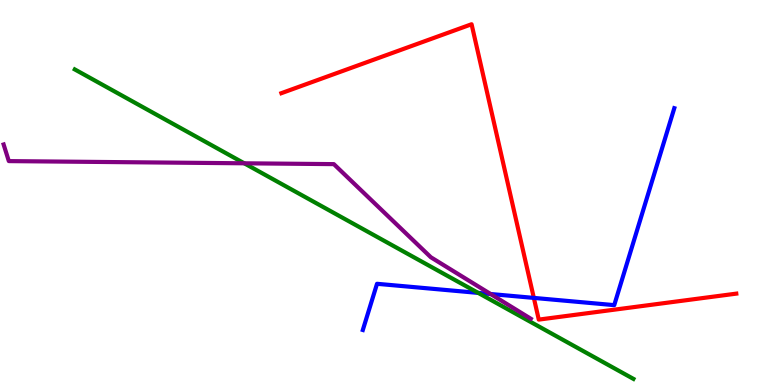[{'lines': ['blue', 'red'], 'intersections': [{'x': 6.89, 'y': 2.26}]}, {'lines': ['green', 'red'], 'intersections': []}, {'lines': ['purple', 'red'], 'intersections': []}, {'lines': ['blue', 'green'], 'intersections': [{'x': 6.17, 'y': 2.39}]}, {'lines': ['blue', 'purple'], 'intersections': [{'x': 6.33, 'y': 2.36}]}, {'lines': ['green', 'purple'], 'intersections': [{'x': 3.15, 'y': 5.76}]}]